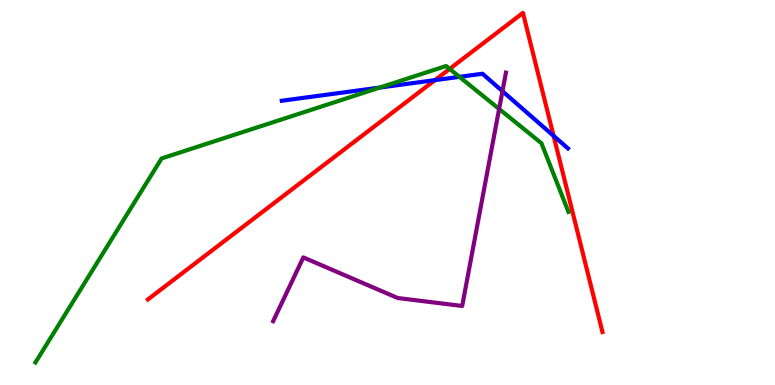[{'lines': ['blue', 'red'], 'intersections': [{'x': 5.61, 'y': 7.92}, {'x': 7.14, 'y': 6.47}]}, {'lines': ['green', 'red'], 'intersections': [{'x': 5.8, 'y': 8.21}]}, {'lines': ['purple', 'red'], 'intersections': []}, {'lines': ['blue', 'green'], 'intersections': [{'x': 4.9, 'y': 7.73}, {'x': 5.93, 'y': 8.0}]}, {'lines': ['blue', 'purple'], 'intersections': [{'x': 6.48, 'y': 7.63}]}, {'lines': ['green', 'purple'], 'intersections': [{'x': 6.44, 'y': 7.17}]}]